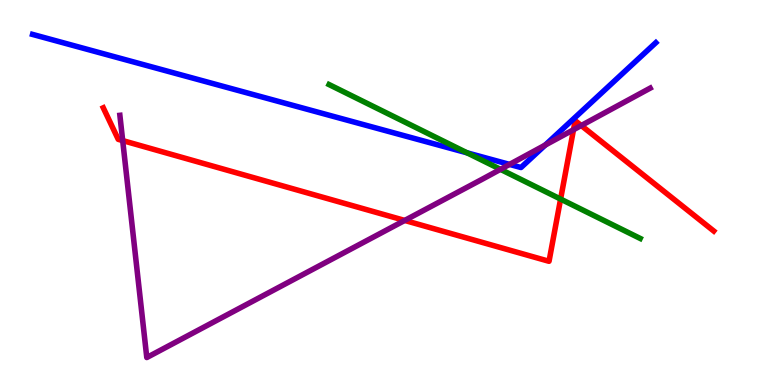[{'lines': ['blue', 'red'], 'intersections': []}, {'lines': ['green', 'red'], 'intersections': [{'x': 7.23, 'y': 4.83}]}, {'lines': ['purple', 'red'], 'intersections': [{'x': 1.58, 'y': 6.35}, {'x': 5.22, 'y': 4.27}, {'x': 7.4, 'y': 6.63}, {'x': 7.5, 'y': 6.74}]}, {'lines': ['blue', 'green'], 'intersections': [{'x': 6.03, 'y': 6.03}]}, {'lines': ['blue', 'purple'], 'intersections': [{'x': 6.57, 'y': 5.73}, {'x': 7.04, 'y': 6.23}]}, {'lines': ['green', 'purple'], 'intersections': [{'x': 6.46, 'y': 5.6}]}]